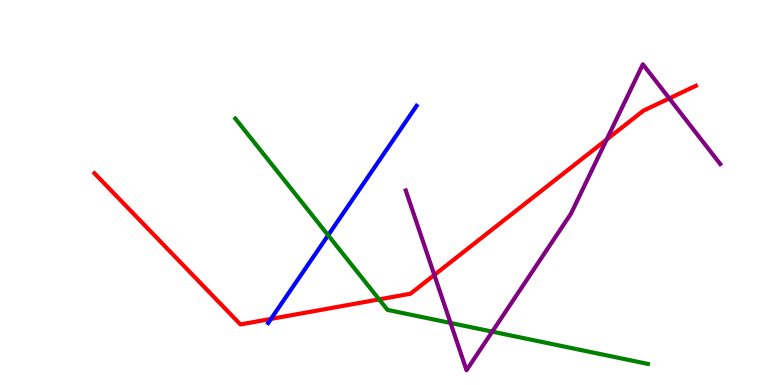[{'lines': ['blue', 'red'], 'intersections': [{'x': 3.5, 'y': 1.72}]}, {'lines': ['green', 'red'], 'intersections': [{'x': 4.89, 'y': 2.22}]}, {'lines': ['purple', 'red'], 'intersections': [{'x': 5.6, 'y': 2.86}, {'x': 7.83, 'y': 6.38}, {'x': 8.64, 'y': 7.44}]}, {'lines': ['blue', 'green'], 'intersections': [{'x': 4.23, 'y': 3.89}]}, {'lines': ['blue', 'purple'], 'intersections': []}, {'lines': ['green', 'purple'], 'intersections': [{'x': 5.81, 'y': 1.61}, {'x': 6.35, 'y': 1.39}]}]